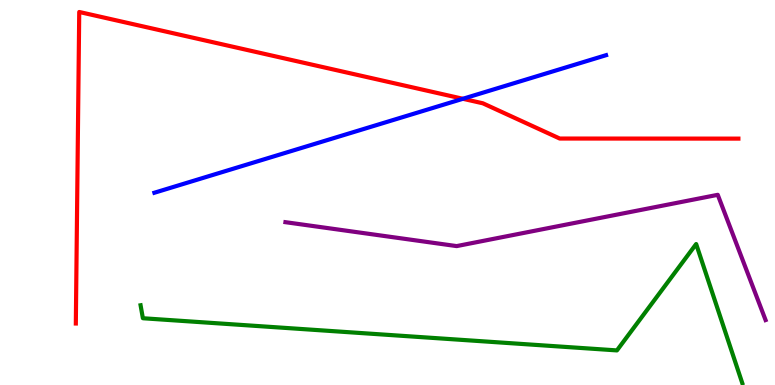[{'lines': ['blue', 'red'], 'intersections': [{'x': 5.97, 'y': 7.43}]}, {'lines': ['green', 'red'], 'intersections': []}, {'lines': ['purple', 'red'], 'intersections': []}, {'lines': ['blue', 'green'], 'intersections': []}, {'lines': ['blue', 'purple'], 'intersections': []}, {'lines': ['green', 'purple'], 'intersections': []}]